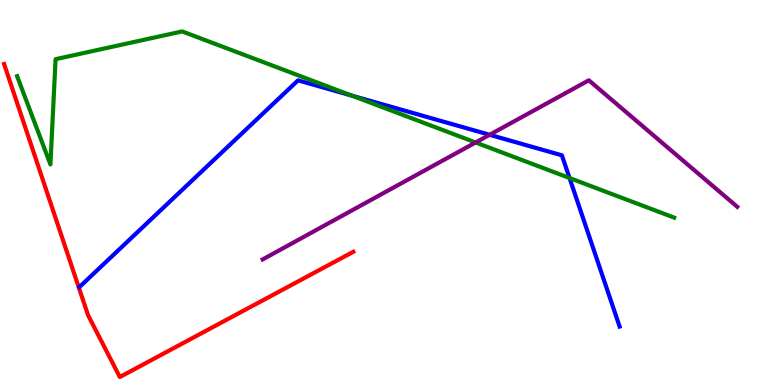[{'lines': ['blue', 'red'], 'intersections': []}, {'lines': ['green', 'red'], 'intersections': []}, {'lines': ['purple', 'red'], 'intersections': []}, {'lines': ['blue', 'green'], 'intersections': [{'x': 4.54, 'y': 7.52}, {'x': 7.35, 'y': 5.38}]}, {'lines': ['blue', 'purple'], 'intersections': [{'x': 6.32, 'y': 6.5}]}, {'lines': ['green', 'purple'], 'intersections': [{'x': 6.14, 'y': 6.3}]}]